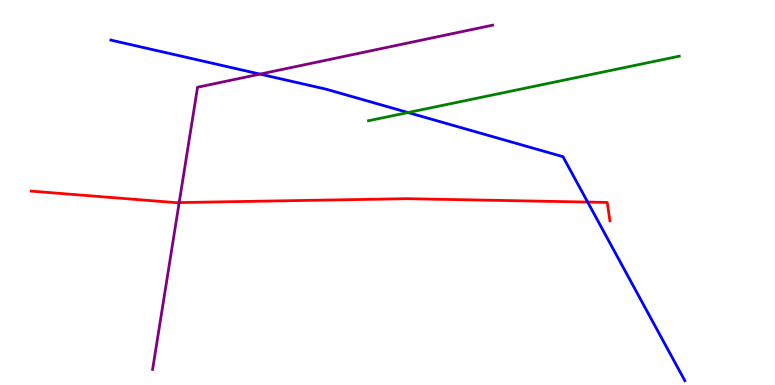[{'lines': ['blue', 'red'], 'intersections': [{'x': 7.58, 'y': 4.75}]}, {'lines': ['green', 'red'], 'intersections': []}, {'lines': ['purple', 'red'], 'intersections': [{'x': 2.31, 'y': 4.74}]}, {'lines': ['blue', 'green'], 'intersections': [{'x': 5.27, 'y': 7.08}]}, {'lines': ['blue', 'purple'], 'intersections': [{'x': 3.35, 'y': 8.08}]}, {'lines': ['green', 'purple'], 'intersections': []}]